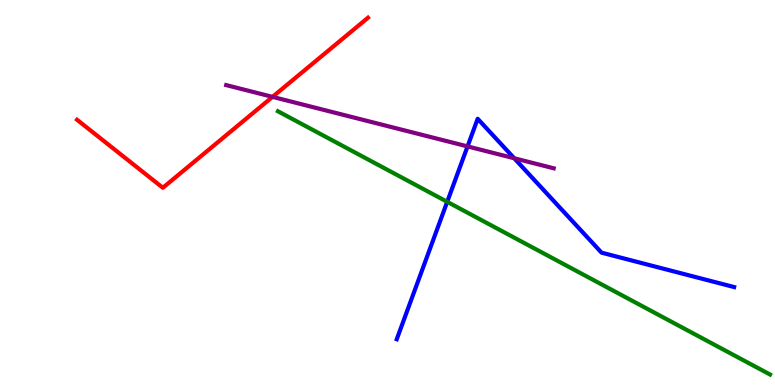[{'lines': ['blue', 'red'], 'intersections': []}, {'lines': ['green', 'red'], 'intersections': []}, {'lines': ['purple', 'red'], 'intersections': [{'x': 3.52, 'y': 7.48}]}, {'lines': ['blue', 'green'], 'intersections': [{'x': 5.77, 'y': 4.76}]}, {'lines': ['blue', 'purple'], 'intersections': [{'x': 6.03, 'y': 6.2}, {'x': 6.64, 'y': 5.89}]}, {'lines': ['green', 'purple'], 'intersections': []}]